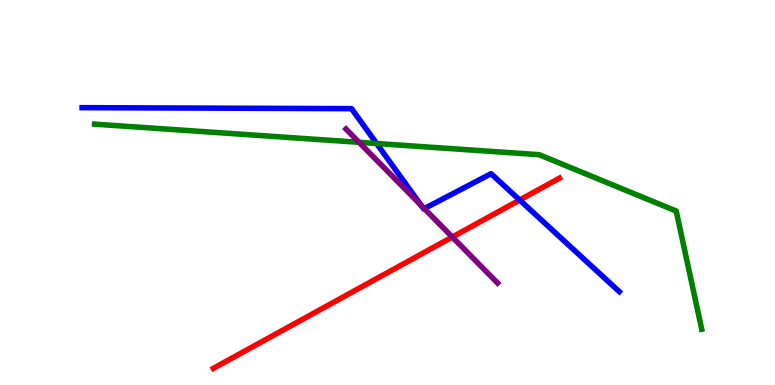[{'lines': ['blue', 'red'], 'intersections': [{'x': 6.71, 'y': 4.8}]}, {'lines': ['green', 'red'], 'intersections': []}, {'lines': ['purple', 'red'], 'intersections': [{'x': 5.84, 'y': 3.84}]}, {'lines': ['blue', 'green'], 'intersections': [{'x': 4.86, 'y': 6.27}]}, {'lines': ['blue', 'purple'], 'intersections': [{'x': 5.43, 'y': 4.67}, {'x': 5.48, 'y': 4.58}]}, {'lines': ['green', 'purple'], 'intersections': [{'x': 4.63, 'y': 6.3}]}]